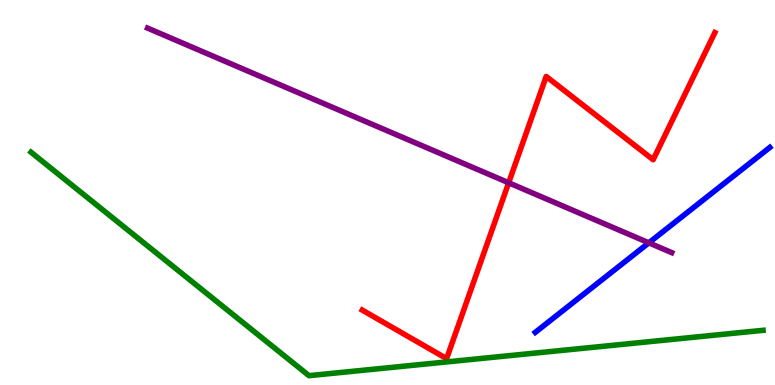[{'lines': ['blue', 'red'], 'intersections': []}, {'lines': ['green', 'red'], 'intersections': []}, {'lines': ['purple', 'red'], 'intersections': [{'x': 6.56, 'y': 5.25}]}, {'lines': ['blue', 'green'], 'intersections': []}, {'lines': ['blue', 'purple'], 'intersections': [{'x': 8.37, 'y': 3.69}]}, {'lines': ['green', 'purple'], 'intersections': []}]